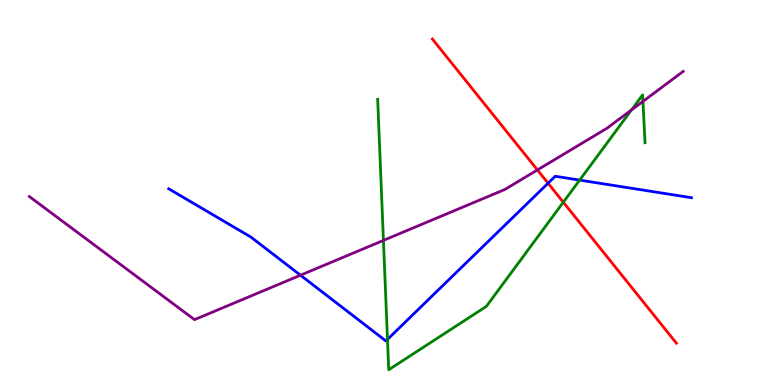[{'lines': ['blue', 'red'], 'intersections': [{'x': 7.07, 'y': 5.24}]}, {'lines': ['green', 'red'], 'intersections': [{'x': 7.27, 'y': 4.75}]}, {'lines': ['purple', 'red'], 'intersections': [{'x': 6.93, 'y': 5.59}]}, {'lines': ['blue', 'green'], 'intersections': [{'x': 5.0, 'y': 1.18}, {'x': 7.48, 'y': 5.32}]}, {'lines': ['blue', 'purple'], 'intersections': [{'x': 3.88, 'y': 2.85}]}, {'lines': ['green', 'purple'], 'intersections': [{'x': 4.95, 'y': 3.76}, {'x': 8.15, 'y': 7.14}, {'x': 8.3, 'y': 7.37}]}]